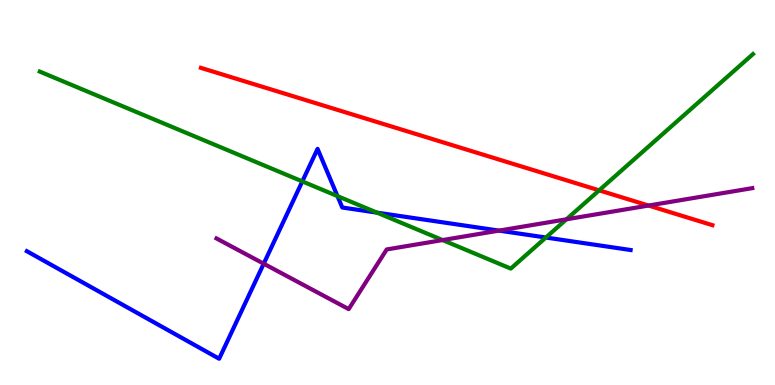[{'lines': ['blue', 'red'], 'intersections': []}, {'lines': ['green', 'red'], 'intersections': [{'x': 7.73, 'y': 5.06}]}, {'lines': ['purple', 'red'], 'intersections': [{'x': 8.37, 'y': 4.66}]}, {'lines': ['blue', 'green'], 'intersections': [{'x': 3.9, 'y': 5.29}, {'x': 4.35, 'y': 4.91}, {'x': 4.86, 'y': 4.48}, {'x': 7.04, 'y': 3.83}]}, {'lines': ['blue', 'purple'], 'intersections': [{'x': 3.4, 'y': 3.15}, {'x': 6.44, 'y': 4.01}]}, {'lines': ['green', 'purple'], 'intersections': [{'x': 5.71, 'y': 3.76}, {'x': 7.31, 'y': 4.3}]}]